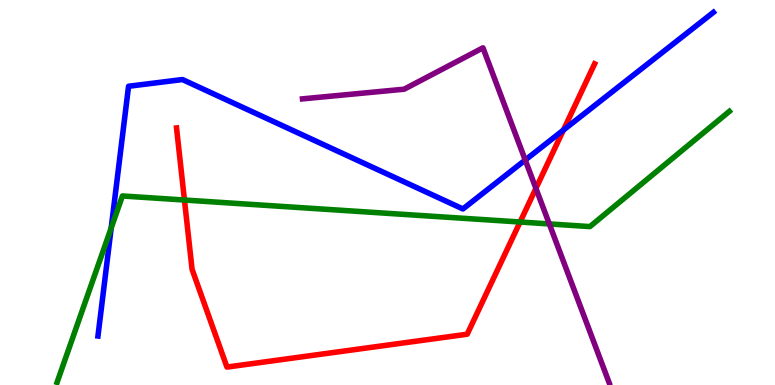[{'lines': ['blue', 'red'], 'intersections': [{'x': 7.27, 'y': 6.62}]}, {'lines': ['green', 'red'], 'intersections': [{'x': 2.38, 'y': 4.8}, {'x': 6.71, 'y': 4.23}]}, {'lines': ['purple', 'red'], 'intersections': [{'x': 6.92, 'y': 5.11}]}, {'lines': ['blue', 'green'], 'intersections': [{'x': 1.43, 'y': 4.08}]}, {'lines': ['blue', 'purple'], 'intersections': [{'x': 6.78, 'y': 5.84}]}, {'lines': ['green', 'purple'], 'intersections': [{'x': 7.09, 'y': 4.18}]}]